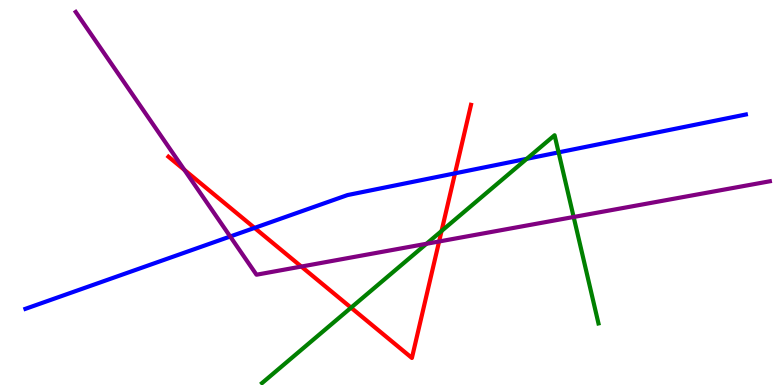[{'lines': ['blue', 'red'], 'intersections': [{'x': 3.28, 'y': 4.08}, {'x': 5.87, 'y': 5.5}]}, {'lines': ['green', 'red'], 'intersections': [{'x': 4.53, 'y': 2.01}, {'x': 5.7, 'y': 4.0}]}, {'lines': ['purple', 'red'], 'intersections': [{'x': 2.38, 'y': 5.59}, {'x': 3.89, 'y': 3.08}, {'x': 5.67, 'y': 3.73}]}, {'lines': ['blue', 'green'], 'intersections': [{'x': 6.8, 'y': 5.87}, {'x': 7.21, 'y': 6.04}]}, {'lines': ['blue', 'purple'], 'intersections': [{'x': 2.97, 'y': 3.86}]}, {'lines': ['green', 'purple'], 'intersections': [{'x': 5.5, 'y': 3.67}, {'x': 7.4, 'y': 4.36}]}]